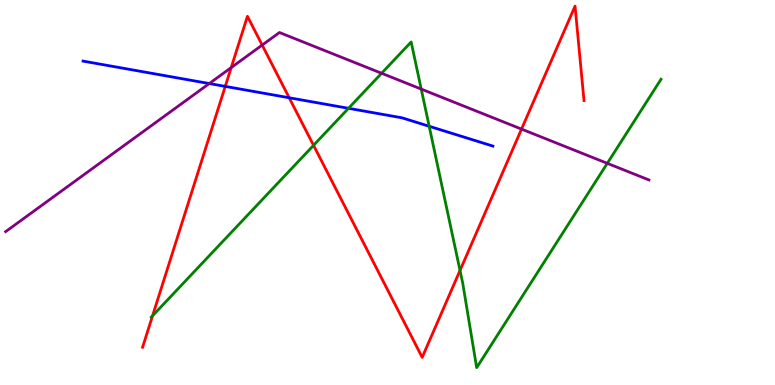[{'lines': ['blue', 'red'], 'intersections': [{'x': 2.91, 'y': 7.76}, {'x': 3.73, 'y': 7.46}]}, {'lines': ['green', 'red'], 'intersections': [{'x': 1.97, 'y': 1.8}, {'x': 4.05, 'y': 6.23}, {'x': 5.94, 'y': 2.98}]}, {'lines': ['purple', 'red'], 'intersections': [{'x': 2.98, 'y': 8.24}, {'x': 3.38, 'y': 8.83}, {'x': 6.73, 'y': 6.65}]}, {'lines': ['blue', 'green'], 'intersections': [{'x': 4.5, 'y': 7.19}, {'x': 5.54, 'y': 6.72}]}, {'lines': ['blue', 'purple'], 'intersections': [{'x': 2.7, 'y': 7.83}]}, {'lines': ['green', 'purple'], 'intersections': [{'x': 4.92, 'y': 8.1}, {'x': 5.44, 'y': 7.69}, {'x': 7.84, 'y': 5.76}]}]